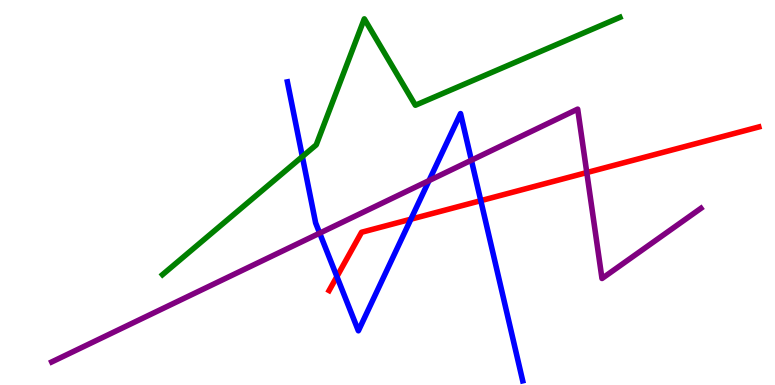[{'lines': ['blue', 'red'], 'intersections': [{'x': 4.35, 'y': 2.82}, {'x': 5.3, 'y': 4.31}, {'x': 6.2, 'y': 4.79}]}, {'lines': ['green', 'red'], 'intersections': []}, {'lines': ['purple', 'red'], 'intersections': [{'x': 7.57, 'y': 5.52}]}, {'lines': ['blue', 'green'], 'intersections': [{'x': 3.9, 'y': 5.93}]}, {'lines': ['blue', 'purple'], 'intersections': [{'x': 4.12, 'y': 3.94}, {'x': 5.54, 'y': 5.31}, {'x': 6.08, 'y': 5.84}]}, {'lines': ['green', 'purple'], 'intersections': []}]